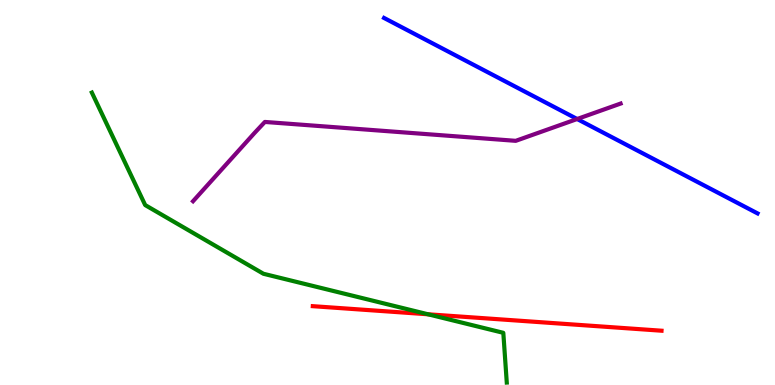[{'lines': ['blue', 'red'], 'intersections': []}, {'lines': ['green', 'red'], 'intersections': [{'x': 5.52, 'y': 1.84}]}, {'lines': ['purple', 'red'], 'intersections': []}, {'lines': ['blue', 'green'], 'intersections': []}, {'lines': ['blue', 'purple'], 'intersections': [{'x': 7.45, 'y': 6.91}]}, {'lines': ['green', 'purple'], 'intersections': []}]